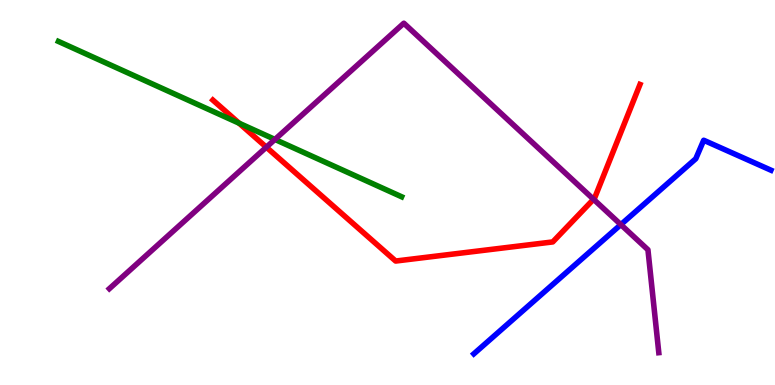[{'lines': ['blue', 'red'], 'intersections': []}, {'lines': ['green', 'red'], 'intersections': [{'x': 3.09, 'y': 6.8}]}, {'lines': ['purple', 'red'], 'intersections': [{'x': 3.44, 'y': 6.18}, {'x': 7.66, 'y': 4.82}]}, {'lines': ['blue', 'green'], 'intersections': []}, {'lines': ['blue', 'purple'], 'intersections': [{'x': 8.01, 'y': 4.17}]}, {'lines': ['green', 'purple'], 'intersections': [{'x': 3.55, 'y': 6.38}]}]